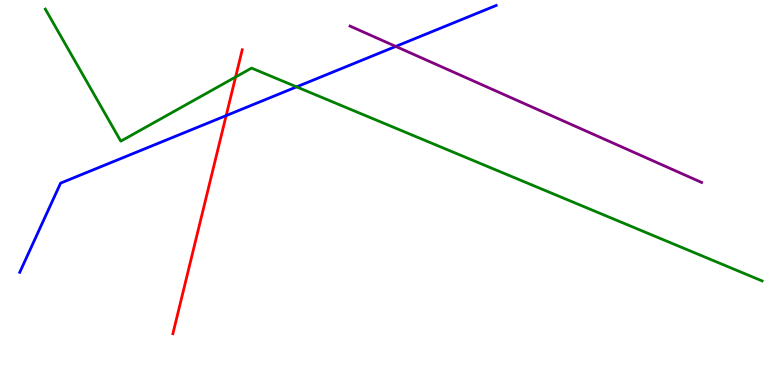[{'lines': ['blue', 'red'], 'intersections': [{'x': 2.92, 'y': 7.0}]}, {'lines': ['green', 'red'], 'intersections': [{'x': 3.04, 'y': 8.0}]}, {'lines': ['purple', 'red'], 'intersections': []}, {'lines': ['blue', 'green'], 'intersections': [{'x': 3.83, 'y': 7.74}]}, {'lines': ['blue', 'purple'], 'intersections': [{'x': 5.11, 'y': 8.79}]}, {'lines': ['green', 'purple'], 'intersections': []}]